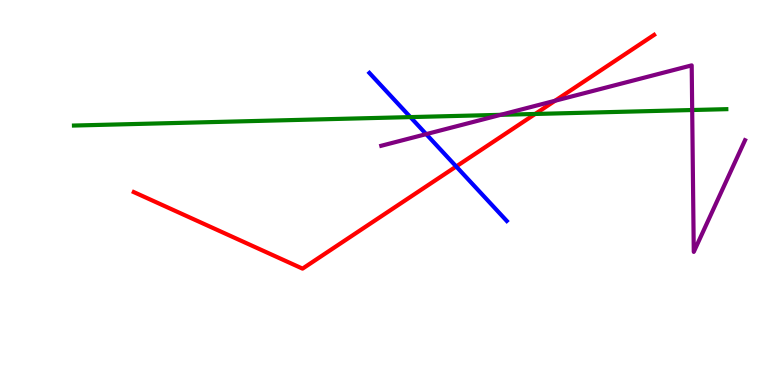[{'lines': ['blue', 'red'], 'intersections': [{'x': 5.89, 'y': 5.68}]}, {'lines': ['green', 'red'], 'intersections': [{'x': 6.91, 'y': 7.04}]}, {'lines': ['purple', 'red'], 'intersections': [{'x': 7.16, 'y': 7.38}]}, {'lines': ['blue', 'green'], 'intersections': [{'x': 5.3, 'y': 6.96}]}, {'lines': ['blue', 'purple'], 'intersections': [{'x': 5.5, 'y': 6.52}]}, {'lines': ['green', 'purple'], 'intersections': [{'x': 6.46, 'y': 7.02}, {'x': 8.93, 'y': 7.14}]}]